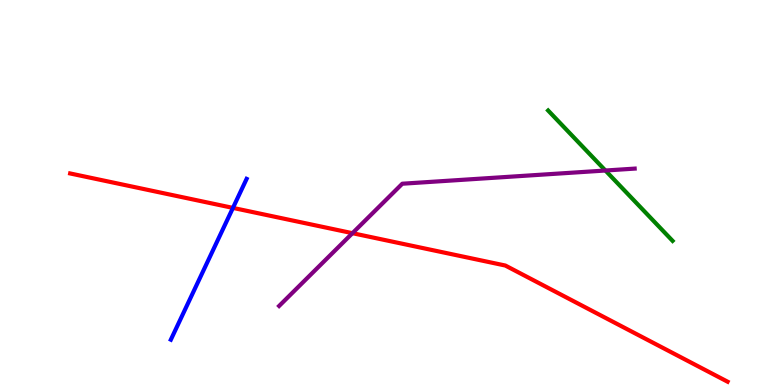[{'lines': ['blue', 'red'], 'intersections': [{'x': 3.01, 'y': 4.6}]}, {'lines': ['green', 'red'], 'intersections': []}, {'lines': ['purple', 'red'], 'intersections': [{'x': 4.55, 'y': 3.94}]}, {'lines': ['blue', 'green'], 'intersections': []}, {'lines': ['blue', 'purple'], 'intersections': []}, {'lines': ['green', 'purple'], 'intersections': [{'x': 7.81, 'y': 5.57}]}]